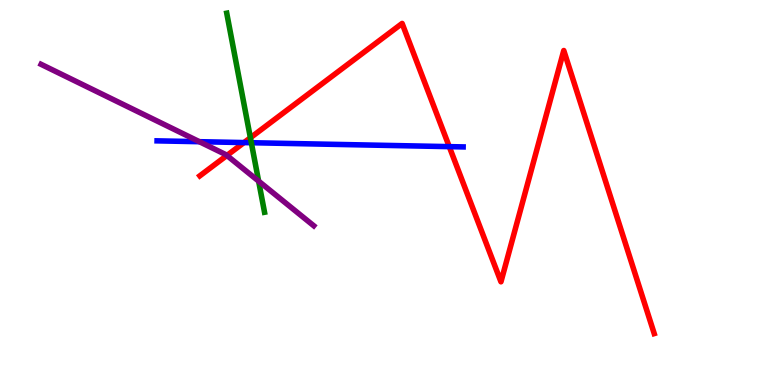[{'lines': ['blue', 'red'], 'intersections': [{'x': 3.15, 'y': 6.3}, {'x': 5.8, 'y': 6.19}]}, {'lines': ['green', 'red'], 'intersections': [{'x': 3.23, 'y': 6.42}]}, {'lines': ['purple', 'red'], 'intersections': [{'x': 2.93, 'y': 5.96}]}, {'lines': ['blue', 'green'], 'intersections': [{'x': 3.24, 'y': 6.29}]}, {'lines': ['blue', 'purple'], 'intersections': [{'x': 2.57, 'y': 6.32}]}, {'lines': ['green', 'purple'], 'intersections': [{'x': 3.34, 'y': 5.29}]}]